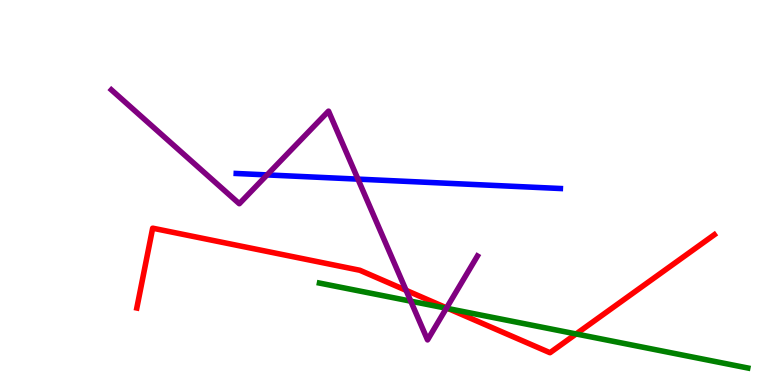[{'lines': ['blue', 'red'], 'intersections': []}, {'lines': ['green', 'red'], 'intersections': [{'x': 5.78, 'y': 1.98}, {'x': 7.43, 'y': 1.33}]}, {'lines': ['purple', 'red'], 'intersections': [{'x': 5.24, 'y': 2.46}, {'x': 5.76, 'y': 2.0}]}, {'lines': ['blue', 'green'], 'intersections': []}, {'lines': ['blue', 'purple'], 'intersections': [{'x': 3.45, 'y': 5.46}, {'x': 4.62, 'y': 5.35}]}, {'lines': ['green', 'purple'], 'intersections': [{'x': 5.3, 'y': 2.18}, {'x': 5.76, 'y': 1.99}]}]